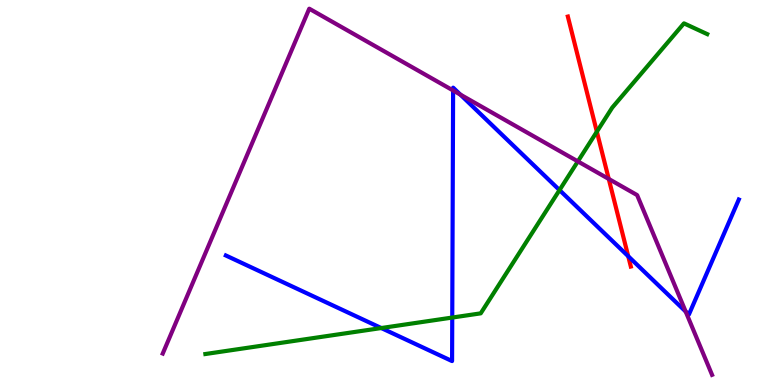[{'lines': ['blue', 'red'], 'intersections': [{'x': 8.11, 'y': 3.34}]}, {'lines': ['green', 'red'], 'intersections': [{'x': 7.7, 'y': 6.58}]}, {'lines': ['purple', 'red'], 'intersections': [{'x': 7.85, 'y': 5.35}]}, {'lines': ['blue', 'green'], 'intersections': [{'x': 4.92, 'y': 1.48}, {'x': 5.84, 'y': 1.75}, {'x': 7.22, 'y': 5.06}]}, {'lines': ['blue', 'purple'], 'intersections': [{'x': 5.85, 'y': 7.65}, {'x': 5.94, 'y': 7.54}, {'x': 8.85, 'y': 1.91}]}, {'lines': ['green', 'purple'], 'intersections': [{'x': 7.46, 'y': 5.81}]}]